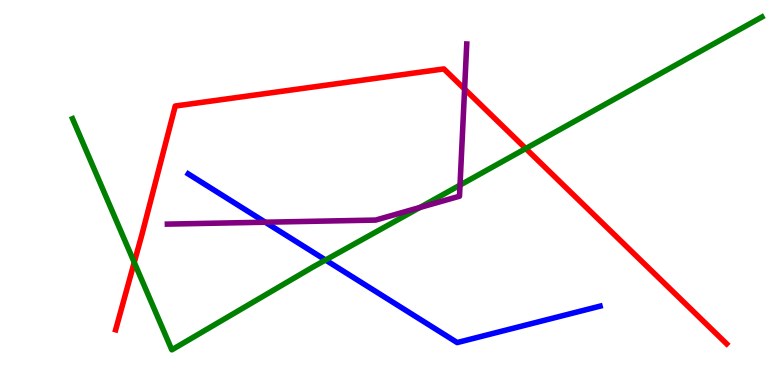[{'lines': ['blue', 'red'], 'intersections': []}, {'lines': ['green', 'red'], 'intersections': [{'x': 1.73, 'y': 3.18}, {'x': 6.78, 'y': 6.14}]}, {'lines': ['purple', 'red'], 'intersections': [{'x': 5.99, 'y': 7.69}]}, {'lines': ['blue', 'green'], 'intersections': [{'x': 4.2, 'y': 3.25}]}, {'lines': ['blue', 'purple'], 'intersections': [{'x': 3.42, 'y': 4.23}]}, {'lines': ['green', 'purple'], 'intersections': [{'x': 5.42, 'y': 4.61}, {'x': 5.94, 'y': 5.19}]}]